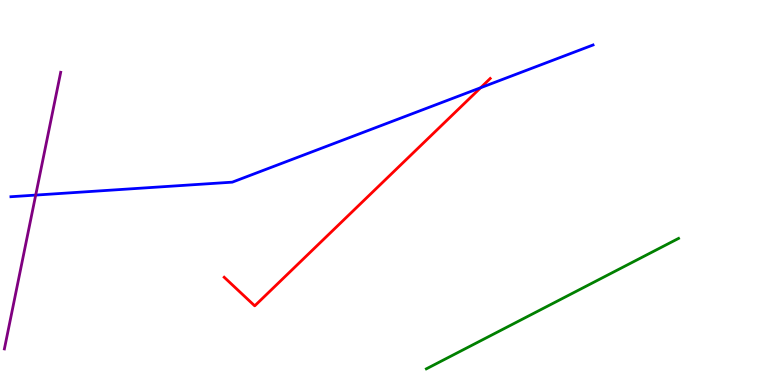[{'lines': ['blue', 'red'], 'intersections': [{'x': 6.2, 'y': 7.72}]}, {'lines': ['green', 'red'], 'intersections': []}, {'lines': ['purple', 'red'], 'intersections': []}, {'lines': ['blue', 'green'], 'intersections': []}, {'lines': ['blue', 'purple'], 'intersections': [{'x': 0.461, 'y': 4.93}]}, {'lines': ['green', 'purple'], 'intersections': []}]